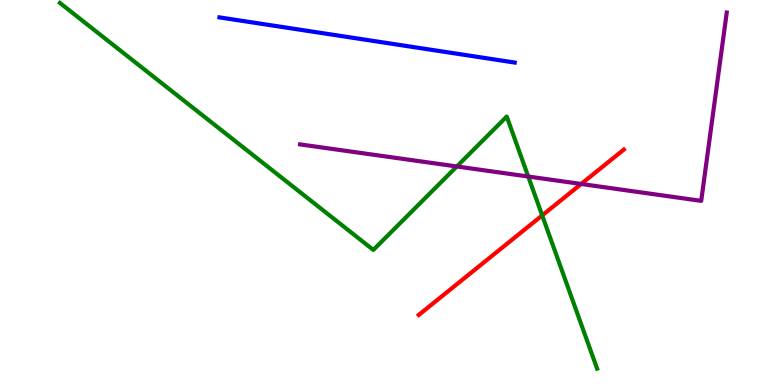[{'lines': ['blue', 'red'], 'intersections': []}, {'lines': ['green', 'red'], 'intersections': [{'x': 7.0, 'y': 4.41}]}, {'lines': ['purple', 'red'], 'intersections': [{'x': 7.5, 'y': 5.22}]}, {'lines': ['blue', 'green'], 'intersections': []}, {'lines': ['blue', 'purple'], 'intersections': []}, {'lines': ['green', 'purple'], 'intersections': [{'x': 5.89, 'y': 5.68}, {'x': 6.82, 'y': 5.41}]}]